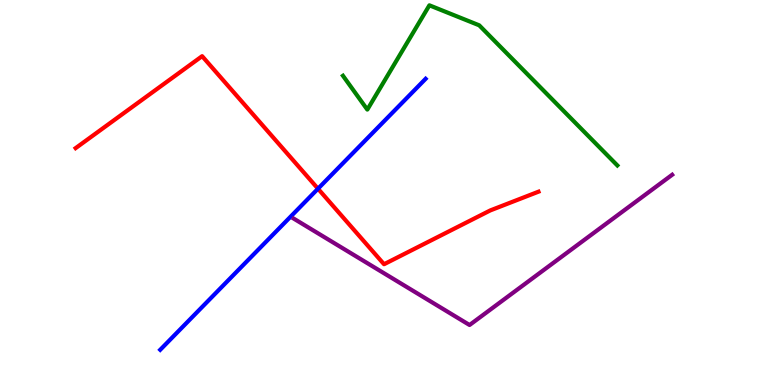[{'lines': ['blue', 'red'], 'intersections': [{'x': 4.1, 'y': 5.1}]}, {'lines': ['green', 'red'], 'intersections': []}, {'lines': ['purple', 'red'], 'intersections': []}, {'lines': ['blue', 'green'], 'intersections': []}, {'lines': ['blue', 'purple'], 'intersections': []}, {'lines': ['green', 'purple'], 'intersections': []}]